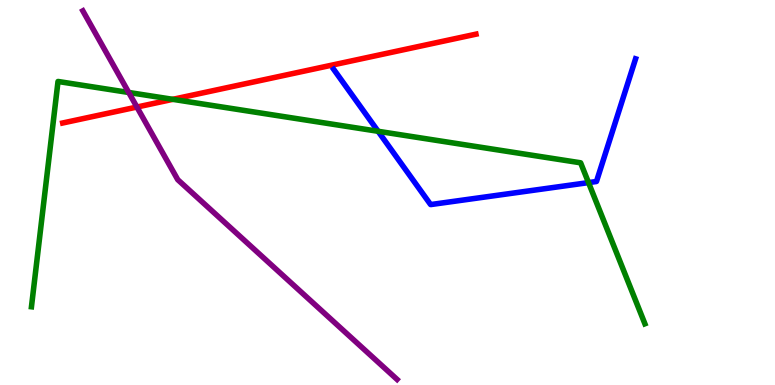[{'lines': ['blue', 'red'], 'intersections': []}, {'lines': ['green', 'red'], 'intersections': [{'x': 2.23, 'y': 7.42}]}, {'lines': ['purple', 'red'], 'intersections': [{'x': 1.77, 'y': 7.22}]}, {'lines': ['blue', 'green'], 'intersections': [{'x': 4.88, 'y': 6.59}, {'x': 7.59, 'y': 5.26}]}, {'lines': ['blue', 'purple'], 'intersections': []}, {'lines': ['green', 'purple'], 'intersections': [{'x': 1.66, 'y': 7.6}]}]